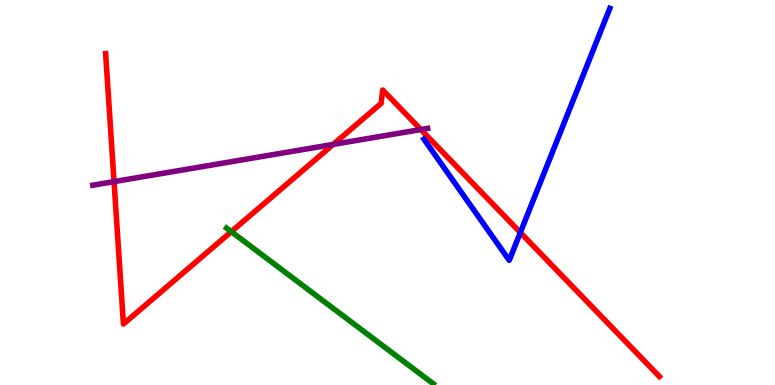[{'lines': ['blue', 'red'], 'intersections': [{'x': 6.71, 'y': 3.96}]}, {'lines': ['green', 'red'], 'intersections': [{'x': 2.98, 'y': 3.98}]}, {'lines': ['purple', 'red'], 'intersections': [{'x': 1.47, 'y': 5.28}, {'x': 4.3, 'y': 6.25}, {'x': 5.43, 'y': 6.64}]}, {'lines': ['blue', 'green'], 'intersections': []}, {'lines': ['blue', 'purple'], 'intersections': []}, {'lines': ['green', 'purple'], 'intersections': []}]